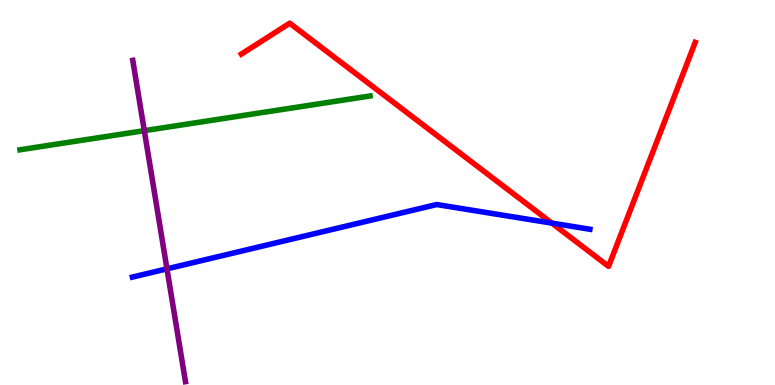[{'lines': ['blue', 'red'], 'intersections': [{'x': 7.12, 'y': 4.2}]}, {'lines': ['green', 'red'], 'intersections': []}, {'lines': ['purple', 'red'], 'intersections': []}, {'lines': ['blue', 'green'], 'intersections': []}, {'lines': ['blue', 'purple'], 'intersections': [{'x': 2.15, 'y': 3.02}]}, {'lines': ['green', 'purple'], 'intersections': [{'x': 1.86, 'y': 6.61}]}]